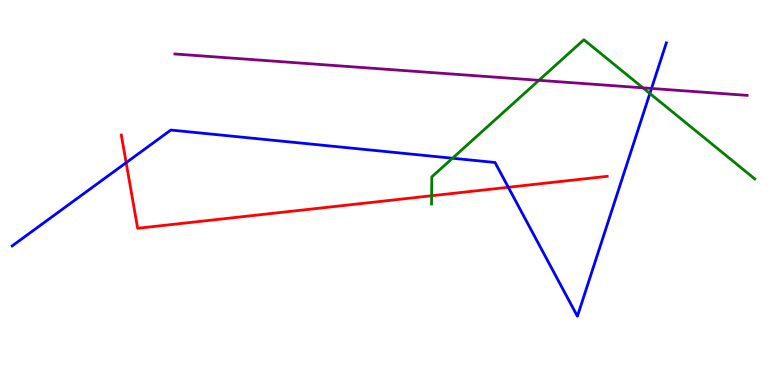[{'lines': ['blue', 'red'], 'intersections': [{'x': 1.63, 'y': 5.77}, {'x': 6.56, 'y': 5.14}]}, {'lines': ['green', 'red'], 'intersections': [{'x': 5.57, 'y': 4.92}]}, {'lines': ['purple', 'red'], 'intersections': []}, {'lines': ['blue', 'green'], 'intersections': [{'x': 5.84, 'y': 5.89}, {'x': 8.39, 'y': 7.57}]}, {'lines': ['blue', 'purple'], 'intersections': [{'x': 8.41, 'y': 7.7}]}, {'lines': ['green', 'purple'], 'intersections': [{'x': 6.95, 'y': 7.91}, {'x': 8.3, 'y': 7.72}]}]